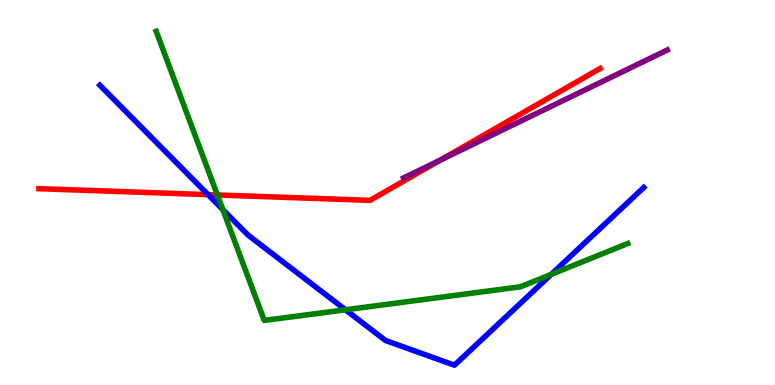[{'lines': ['blue', 'red'], 'intersections': [{'x': 2.68, 'y': 4.94}]}, {'lines': ['green', 'red'], 'intersections': [{'x': 2.8, 'y': 4.94}]}, {'lines': ['purple', 'red'], 'intersections': [{'x': 5.68, 'y': 5.84}]}, {'lines': ['blue', 'green'], 'intersections': [{'x': 2.88, 'y': 4.56}, {'x': 4.46, 'y': 1.95}, {'x': 7.11, 'y': 2.87}]}, {'lines': ['blue', 'purple'], 'intersections': []}, {'lines': ['green', 'purple'], 'intersections': []}]